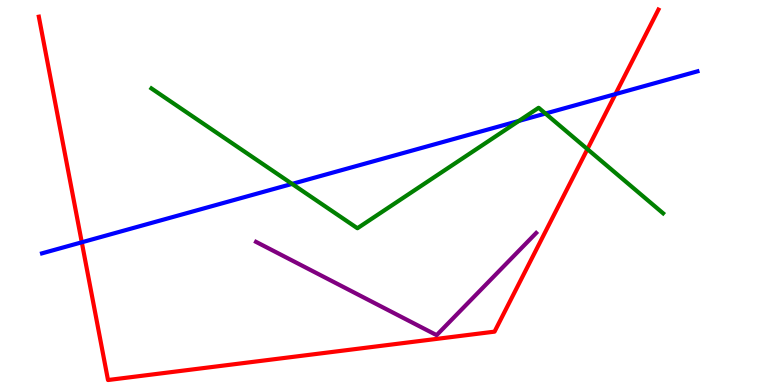[{'lines': ['blue', 'red'], 'intersections': [{'x': 1.06, 'y': 3.71}, {'x': 7.94, 'y': 7.56}]}, {'lines': ['green', 'red'], 'intersections': [{'x': 7.58, 'y': 6.13}]}, {'lines': ['purple', 'red'], 'intersections': []}, {'lines': ['blue', 'green'], 'intersections': [{'x': 3.77, 'y': 5.22}, {'x': 6.7, 'y': 6.86}, {'x': 7.04, 'y': 7.05}]}, {'lines': ['blue', 'purple'], 'intersections': []}, {'lines': ['green', 'purple'], 'intersections': []}]